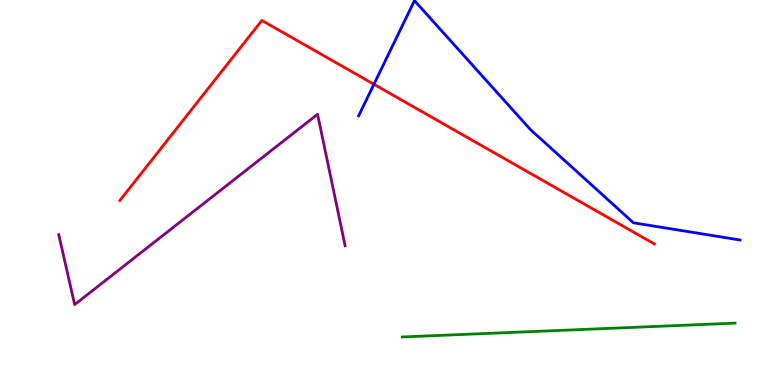[{'lines': ['blue', 'red'], 'intersections': [{'x': 4.82, 'y': 7.81}]}, {'lines': ['green', 'red'], 'intersections': []}, {'lines': ['purple', 'red'], 'intersections': []}, {'lines': ['blue', 'green'], 'intersections': []}, {'lines': ['blue', 'purple'], 'intersections': []}, {'lines': ['green', 'purple'], 'intersections': []}]